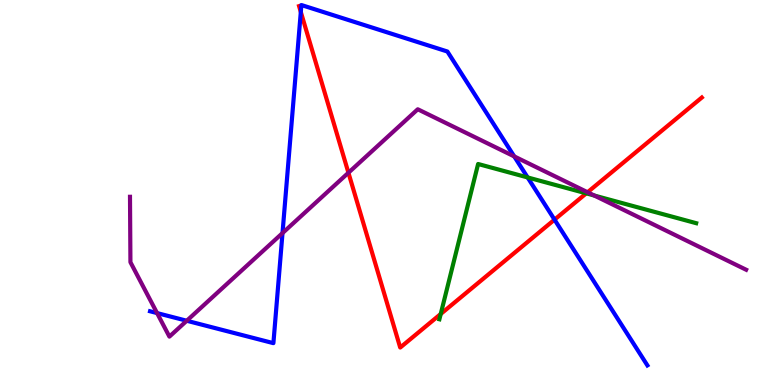[{'lines': ['blue', 'red'], 'intersections': [{'x': 3.88, 'y': 9.69}, {'x': 7.16, 'y': 4.29}]}, {'lines': ['green', 'red'], 'intersections': [{'x': 5.69, 'y': 1.84}, {'x': 7.56, 'y': 4.98}]}, {'lines': ['purple', 'red'], 'intersections': [{'x': 4.5, 'y': 5.51}, {'x': 7.58, 'y': 5.01}]}, {'lines': ['blue', 'green'], 'intersections': [{'x': 6.81, 'y': 5.39}]}, {'lines': ['blue', 'purple'], 'intersections': [{'x': 2.03, 'y': 1.87}, {'x': 2.41, 'y': 1.67}, {'x': 3.65, 'y': 3.95}, {'x': 6.64, 'y': 5.94}]}, {'lines': ['green', 'purple'], 'intersections': [{'x': 7.67, 'y': 4.92}]}]